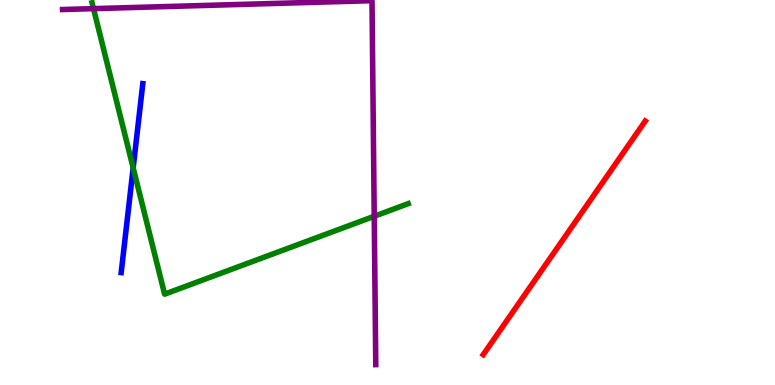[{'lines': ['blue', 'red'], 'intersections': []}, {'lines': ['green', 'red'], 'intersections': []}, {'lines': ['purple', 'red'], 'intersections': []}, {'lines': ['blue', 'green'], 'intersections': [{'x': 1.72, 'y': 5.64}]}, {'lines': ['blue', 'purple'], 'intersections': []}, {'lines': ['green', 'purple'], 'intersections': [{'x': 1.21, 'y': 9.78}, {'x': 4.83, 'y': 4.38}]}]